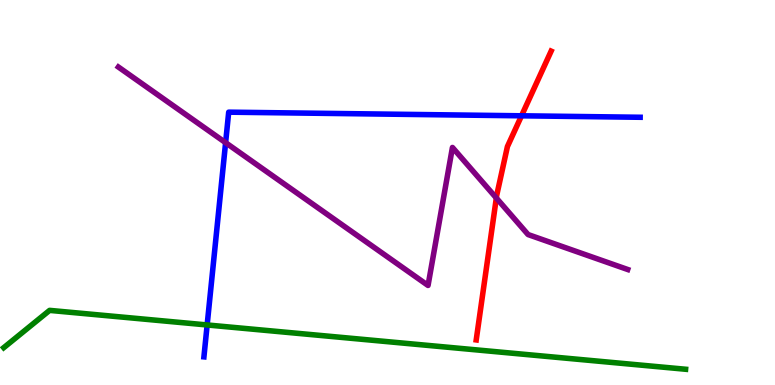[{'lines': ['blue', 'red'], 'intersections': [{'x': 6.73, 'y': 6.99}]}, {'lines': ['green', 'red'], 'intersections': []}, {'lines': ['purple', 'red'], 'intersections': [{'x': 6.4, 'y': 4.86}]}, {'lines': ['blue', 'green'], 'intersections': [{'x': 2.67, 'y': 1.56}]}, {'lines': ['blue', 'purple'], 'intersections': [{'x': 2.91, 'y': 6.29}]}, {'lines': ['green', 'purple'], 'intersections': []}]